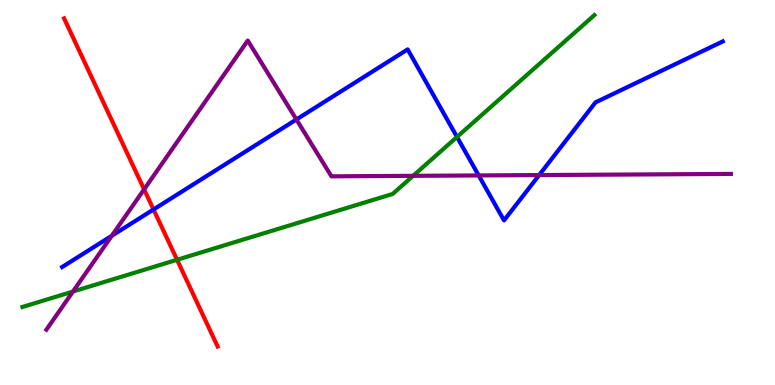[{'lines': ['blue', 'red'], 'intersections': [{'x': 1.98, 'y': 4.56}]}, {'lines': ['green', 'red'], 'intersections': [{'x': 2.28, 'y': 3.25}]}, {'lines': ['purple', 'red'], 'intersections': [{'x': 1.86, 'y': 5.08}]}, {'lines': ['blue', 'green'], 'intersections': [{'x': 5.9, 'y': 6.44}]}, {'lines': ['blue', 'purple'], 'intersections': [{'x': 1.44, 'y': 3.88}, {'x': 3.82, 'y': 6.9}, {'x': 6.18, 'y': 5.44}, {'x': 6.96, 'y': 5.45}]}, {'lines': ['green', 'purple'], 'intersections': [{'x': 0.941, 'y': 2.43}, {'x': 5.33, 'y': 5.43}]}]